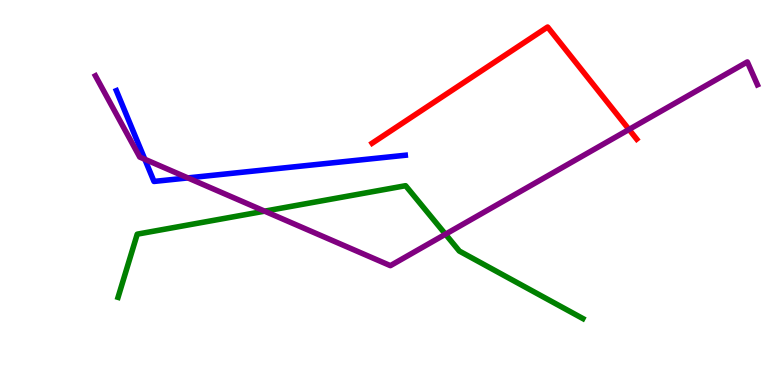[{'lines': ['blue', 'red'], 'intersections': []}, {'lines': ['green', 'red'], 'intersections': []}, {'lines': ['purple', 'red'], 'intersections': [{'x': 8.12, 'y': 6.64}]}, {'lines': ['blue', 'green'], 'intersections': []}, {'lines': ['blue', 'purple'], 'intersections': [{'x': 1.87, 'y': 5.86}, {'x': 2.42, 'y': 5.38}]}, {'lines': ['green', 'purple'], 'intersections': [{'x': 3.41, 'y': 4.52}, {'x': 5.75, 'y': 3.92}]}]